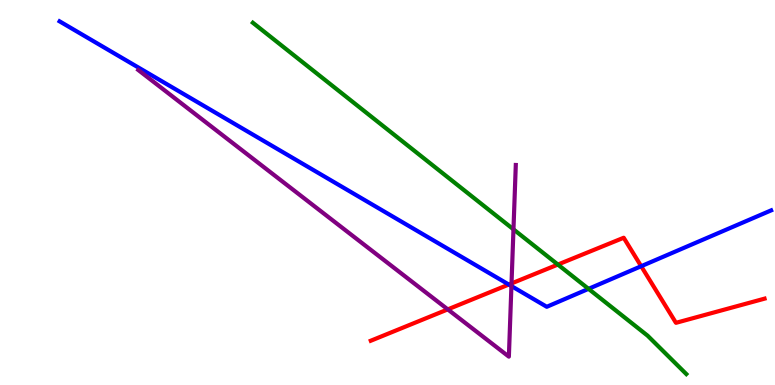[{'lines': ['blue', 'red'], 'intersections': [{'x': 6.57, 'y': 2.61}, {'x': 8.27, 'y': 3.09}]}, {'lines': ['green', 'red'], 'intersections': [{'x': 7.2, 'y': 3.13}]}, {'lines': ['purple', 'red'], 'intersections': [{'x': 5.78, 'y': 1.96}, {'x': 6.6, 'y': 2.64}]}, {'lines': ['blue', 'green'], 'intersections': [{'x': 7.59, 'y': 2.5}]}, {'lines': ['blue', 'purple'], 'intersections': [{'x': 6.6, 'y': 2.57}]}, {'lines': ['green', 'purple'], 'intersections': [{'x': 6.63, 'y': 4.04}]}]